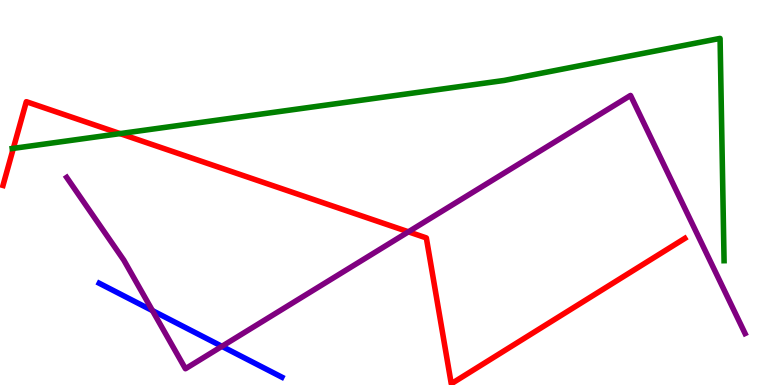[{'lines': ['blue', 'red'], 'intersections': []}, {'lines': ['green', 'red'], 'intersections': [{'x': 0.172, 'y': 6.15}, {'x': 1.55, 'y': 6.53}]}, {'lines': ['purple', 'red'], 'intersections': [{'x': 5.27, 'y': 3.98}]}, {'lines': ['blue', 'green'], 'intersections': []}, {'lines': ['blue', 'purple'], 'intersections': [{'x': 1.97, 'y': 1.93}, {'x': 2.86, 'y': 1.0}]}, {'lines': ['green', 'purple'], 'intersections': []}]